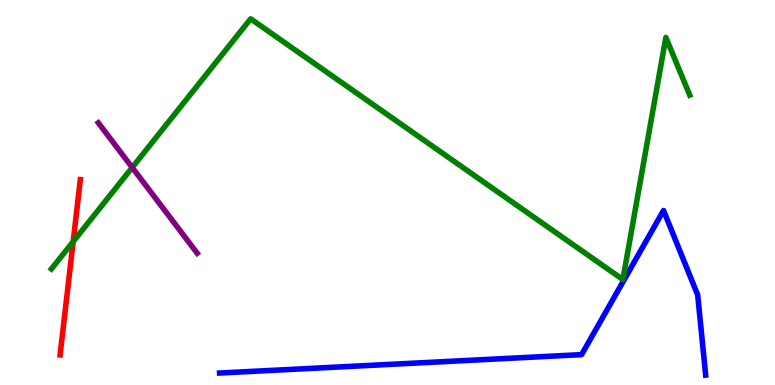[{'lines': ['blue', 'red'], 'intersections': []}, {'lines': ['green', 'red'], 'intersections': [{'x': 0.944, 'y': 3.72}]}, {'lines': ['purple', 'red'], 'intersections': []}, {'lines': ['blue', 'green'], 'intersections': []}, {'lines': ['blue', 'purple'], 'intersections': []}, {'lines': ['green', 'purple'], 'intersections': [{'x': 1.71, 'y': 5.65}]}]